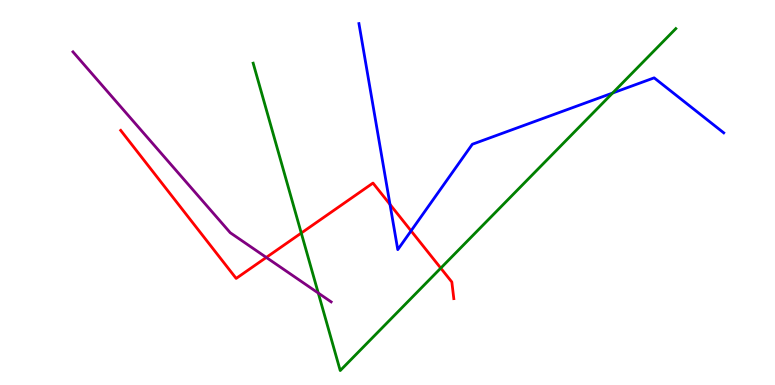[{'lines': ['blue', 'red'], 'intersections': [{'x': 5.03, 'y': 4.69}, {'x': 5.3, 'y': 4.0}]}, {'lines': ['green', 'red'], 'intersections': [{'x': 3.89, 'y': 3.95}, {'x': 5.69, 'y': 3.04}]}, {'lines': ['purple', 'red'], 'intersections': [{'x': 3.44, 'y': 3.31}]}, {'lines': ['blue', 'green'], 'intersections': [{'x': 7.9, 'y': 7.58}]}, {'lines': ['blue', 'purple'], 'intersections': []}, {'lines': ['green', 'purple'], 'intersections': [{'x': 4.11, 'y': 2.39}]}]